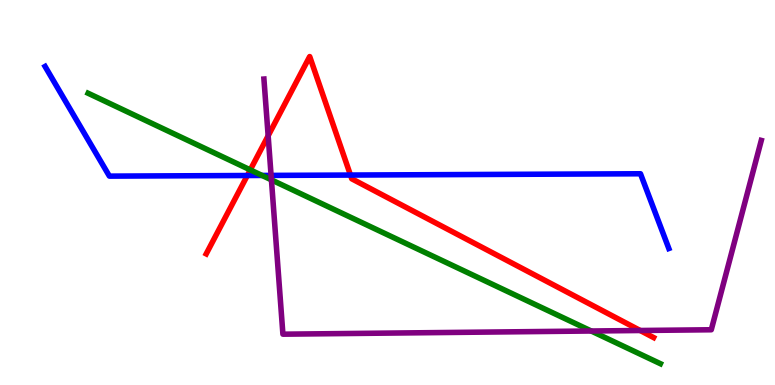[{'lines': ['blue', 'red'], 'intersections': [{'x': 3.19, 'y': 5.44}, {'x': 4.52, 'y': 5.45}]}, {'lines': ['green', 'red'], 'intersections': [{'x': 3.23, 'y': 5.59}]}, {'lines': ['purple', 'red'], 'intersections': [{'x': 3.46, 'y': 6.47}, {'x': 8.26, 'y': 1.42}]}, {'lines': ['blue', 'green'], 'intersections': [{'x': 3.38, 'y': 5.44}]}, {'lines': ['blue', 'purple'], 'intersections': [{'x': 3.5, 'y': 5.44}]}, {'lines': ['green', 'purple'], 'intersections': [{'x': 3.5, 'y': 5.33}, {'x': 7.63, 'y': 1.4}]}]